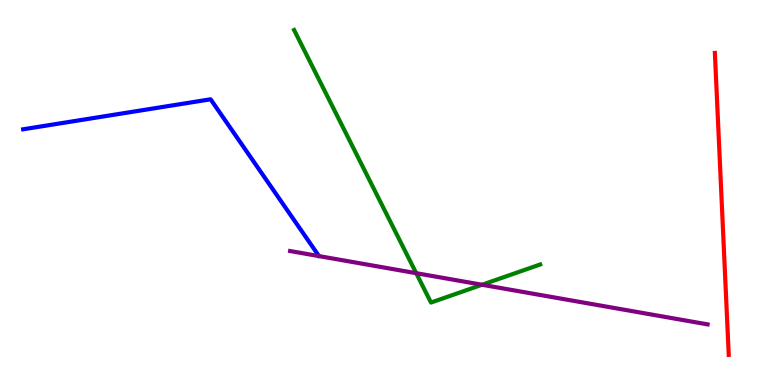[{'lines': ['blue', 'red'], 'intersections': []}, {'lines': ['green', 'red'], 'intersections': []}, {'lines': ['purple', 'red'], 'intersections': []}, {'lines': ['blue', 'green'], 'intersections': []}, {'lines': ['blue', 'purple'], 'intersections': []}, {'lines': ['green', 'purple'], 'intersections': [{'x': 5.37, 'y': 2.9}, {'x': 6.22, 'y': 2.6}]}]